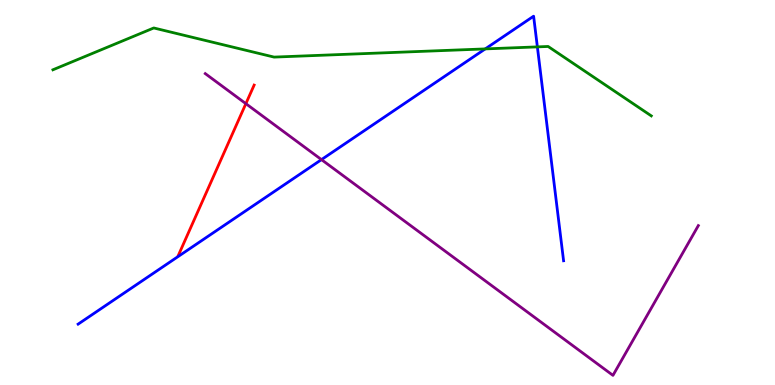[{'lines': ['blue', 'red'], 'intersections': []}, {'lines': ['green', 'red'], 'intersections': []}, {'lines': ['purple', 'red'], 'intersections': [{'x': 3.17, 'y': 7.31}]}, {'lines': ['blue', 'green'], 'intersections': [{'x': 6.26, 'y': 8.73}, {'x': 6.93, 'y': 8.78}]}, {'lines': ['blue', 'purple'], 'intersections': [{'x': 4.15, 'y': 5.85}]}, {'lines': ['green', 'purple'], 'intersections': []}]